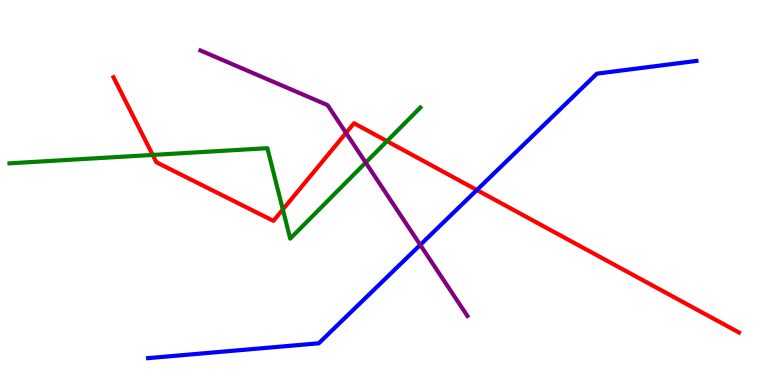[{'lines': ['blue', 'red'], 'intersections': [{'x': 6.15, 'y': 5.06}]}, {'lines': ['green', 'red'], 'intersections': [{'x': 1.97, 'y': 5.98}, {'x': 3.65, 'y': 4.56}, {'x': 4.99, 'y': 6.33}]}, {'lines': ['purple', 'red'], 'intersections': [{'x': 4.46, 'y': 6.55}]}, {'lines': ['blue', 'green'], 'intersections': []}, {'lines': ['blue', 'purple'], 'intersections': [{'x': 5.42, 'y': 3.64}]}, {'lines': ['green', 'purple'], 'intersections': [{'x': 4.72, 'y': 5.78}]}]